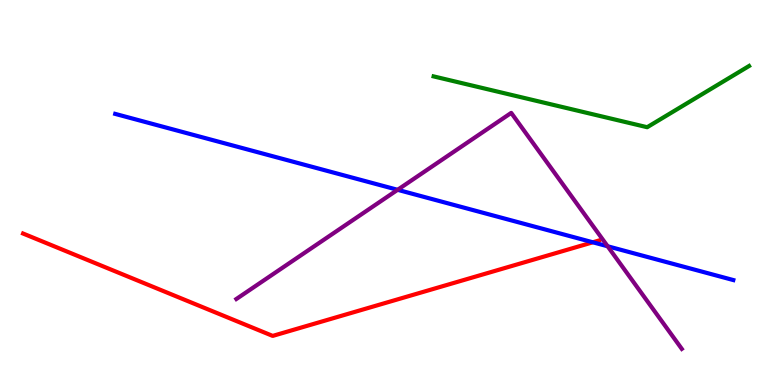[{'lines': ['blue', 'red'], 'intersections': [{'x': 7.65, 'y': 3.71}]}, {'lines': ['green', 'red'], 'intersections': []}, {'lines': ['purple', 'red'], 'intersections': []}, {'lines': ['blue', 'green'], 'intersections': []}, {'lines': ['blue', 'purple'], 'intersections': [{'x': 5.13, 'y': 5.07}, {'x': 7.84, 'y': 3.6}]}, {'lines': ['green', 'purple'], 'intersections': []}]